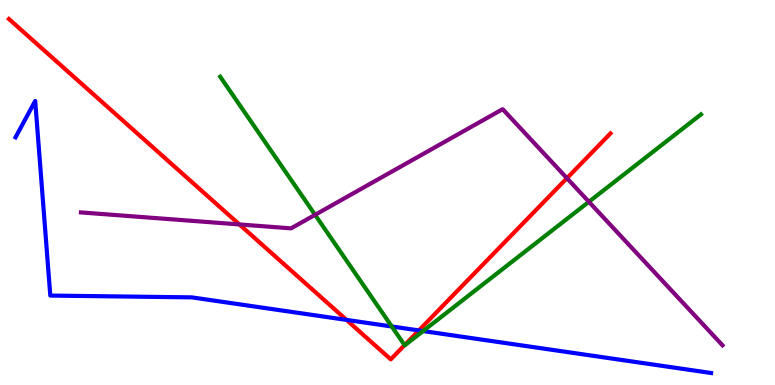[{'lines': ['blue', 'red'], 'intersections': [{'x': 4.47, 'y': 1.69}, {'x': 5.4, 'y': 1.42}]}, {'lines': ['green', 'red'], 'intersections': [{'x': 5.22, 'y': 1.04}]}, {'lines': ['purple', 'red'], 'intersections': [{'x': 3.09, 'y': 4.17}, {'x': 7.32, 'y': 5.37}]}, {'lines': ['blue', 'green'], 'intersections': [{'x': 5.06, 'y': 1.52}, {'x': 5.46, 'y': 1.4}]}, {'lines': ['blue', 'purple'], 'intersections': []}, {'lines': ['green', 'purple'], 'intersections': [{'x': 4.07, 'y': 4.42}, {'x': 7.6, 'y': 4.76}]}]